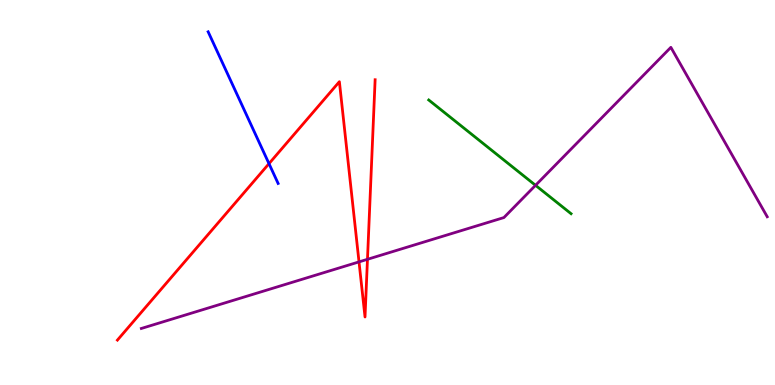[{'lines': ['blue', 'red'], 'intersections': [{'x': 3.47, 'y': 5.75}]}, {'lines': ['green', 'red'], 'intersections': []}, {'lines': ['purple', 'red'], 'intersections': [{'x': 4.63, 'y': 3.2}, {'x': 4.74, 'y': 3.26}]}, {'lines': ['blue', 'green'], 'intersections': []}, {'lines': ['blue', 'purple'], 'intersections': []}, {'lines': ['green', 'purple'], 'intersections': [{'x': 6.91, 'y': 5.19}]}]